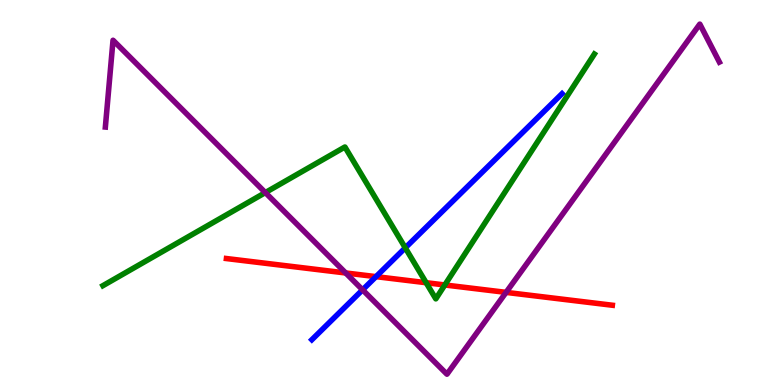[{'lines': ['blue', 'red'], 'intersections': [{'x': 4.85, 'y': 2.81}]}, {'lines': ['green', 'red'], 'intersections': [{'x': 5.5, 'y': 2.66}, {'x': 5.74, 'y': 2.6}]}, {'lines': ['purple', 'red'], 'intersections': [{'x': 4.46, 'y': 2.91}, {'x': 6.53, 'y': 2.41}]}, {'lines': ['blue', 'green'], 'intersections': [{'x': 5.23, 'y': 3.56}]}, {'lines': ['blue', 'purple'], 'intersections': [{'x': 4.68, 'y': 2.47}]}, {'lines': ['green', 'purple'], 'intersections': [{'x': 3.42, 'y': 5.0}]}]